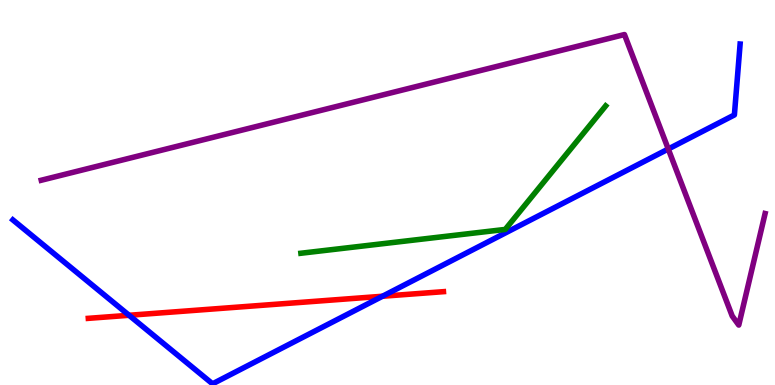[{'lines': ['blue', 'red'], 'intersections': [{'x': 1.67, 'y': 1.81}, {'x': 4.94, 'y': 2.31}]}, {'lines': ['green', 'red'], 'intersections': []}, {'lines': ['purple', 'red'], 'intersections': []}, {'lines': ['blue', 'green'], 'intersections': []}, {'lines': ['blue', 'purple'], 'intersections': [{'x': 8.62, 'y': 6.13}]}, {'lines': ['green', 'purple'], 'intersections': []}]